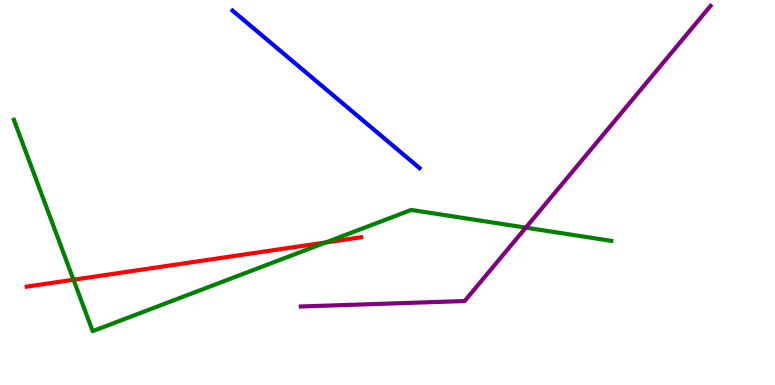[{'lines': ['blue', 'red'], 'intersections': []}, {'lines': ['green', 'red'], 'intersections': [{'x': 0.948, 'y': 2.73}, {'x': 4.2, 'y': 3.7}]}, {'lines': ['purple', 'red'], 'intersections': []}, {'lines': ['blue', 'green'], 'intersections': []}, {'lines': ['blue', 'purple'], 'intersections': []}, {'lines': ['green', 'purple'], 'intersections': [{'x': 6.78, 'y': 4.09}]}]